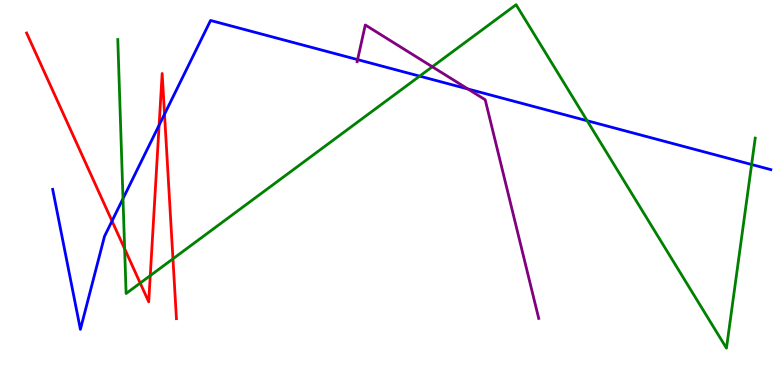[{'lines': ['blue', 'red'], 'intersections': [{'x': 1.45, 'y': 4.26}, {'x': 2.05, 'y': 6.75}, {'x': 2.12, 'y': 7.04}]}, {'lines': ['green', 'red'], 'intersections': [{'x': 1.61, 'y': 3.54}, {'x': 1.81, 'y': 2.65}, {'x': 1.94, 'y': 2.84}, {'x': 2.23, 'y': 3.28}]}, {'lines': ['purple', 'red'], 'intersections': []}, {'lines': ['blue', 'green'], 'intersections': [{'x': 1.59, 'y': 4.84}, {'x': 5.41, 'y': 8.02}, {'x': 7.58, 'y': 6.86}, {'x': 9.7, 'y': 5.73}]}, {'lines': ['blue', 'purple'], 'intersections': [{'x': 4.61, 'y': 8.45}, {'x': 6.04, 'y': 7.69}]}, {'lines': ['green', 'purple'], 'intersections': [{'x': 5.58, 'y': 8.27}]}]